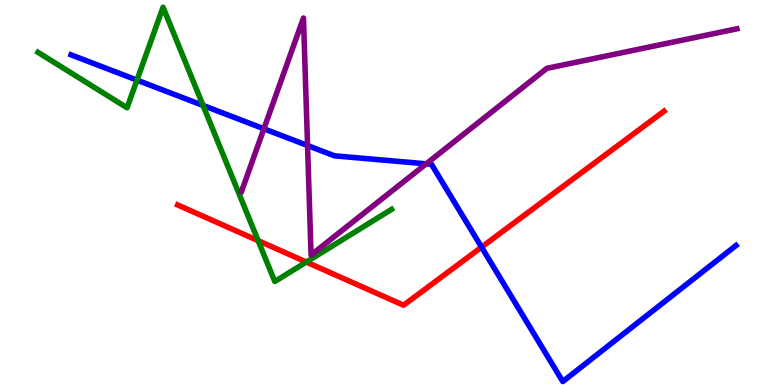[{'lines': ['blue', 'red'], 'intersections': [{'x': 6.21, 'y': 3.58}]}, {'lines': ['green', 'red'], 'intersections': [{'x': 3.33, 'y': 3.75}, {'x': 3.95, 'y': 3.19}]}, {'lines': ['purple', 'red'], 'intersections': []}, {'lines': ['blue', 'green'], 'intersections': [{'x': 1.77, 'y': 7.92}, {'x': 2.62, 'y': 7.26}]}, {'lines': ['blue', 'purple'], 'intersections': [{'x': 3.41, 'y': 6.66}, {'x': 3.97, 'y': 6.22}, {'x': 5.5, 'y': 5.74}]}, {'lines': ['green', 'purple'], 'intersections': []}]